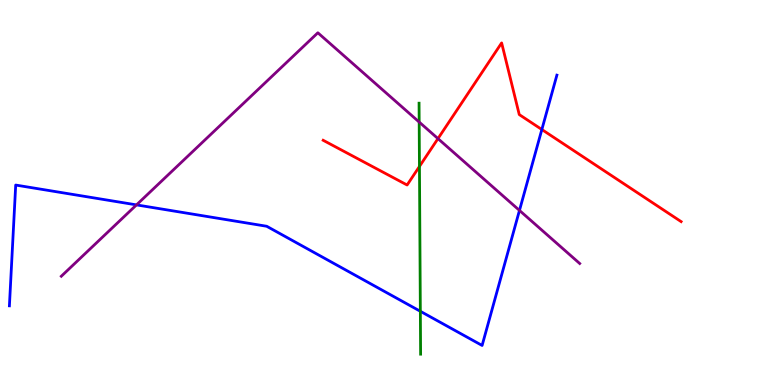[{'lines': ['blue', 'red'], 'intersections': [{'x': 6.99, 'y': 6.64}]}, {'lines': ['green', 'red'], 'intersections': [{'x': 5.41, 'y': 5.68}]}, {'lines': ['purple', 'red'], 'intersections': [{'x': 5.65, 'y': 6.4}]}, {'lines': ['blue', 'green'], 'intersections': [{'x': 5.42, 'y': 1.91}]}, {'lines': ['blue', 'purple'], 'intersections': [{'x': 1.76, 'y': 4.68}, {'x': 6.7, 'y': 4.53}]}, {'lines': ['green', 'purple'], 'intersections': [{'x': 5.41, 'y': 6.83}]}]